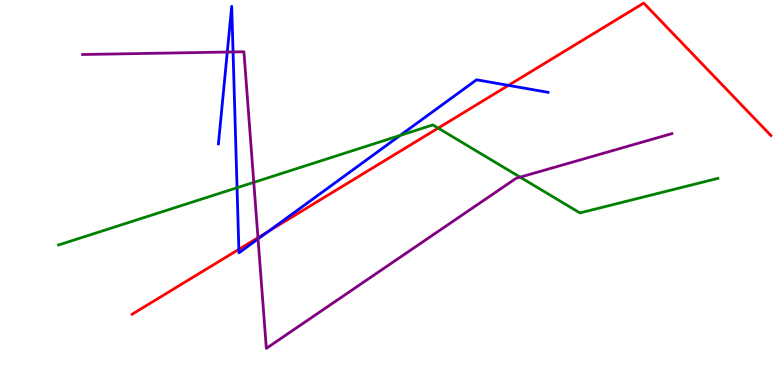[{'lines': ['blue', 'red'], 'intersections': [{'x': 3.08, 'y': 3.52}, {'x': 3.47, 'y': 3.99}, {'x': 6.56, 'y': 7.78}]}, {'lines': ['green', 'red'], 'intersections': [{'x': 5.65, 'y': 6.67}]}, {'lines': ['purple', 'red'], 'intersections': [{'x': 3.33, 'y': 3.83}]}, {'lines': ['blue', 'green'], 'intersections': [{'x': 3.06, 'y': 5.12}, {'x': 5.16, 'y': 6.48}]}, {'lines': ['blue', 'purple'], 'intersections': [{'x': 2.93, 'y': 8.65}, {'x': 3.01, 'y': 8.65}, {'x': 3.33, 'y': 3.79}]}, {'lines': ['green', 'purple'], 'intersections': [{'x': 3.27, 'y': 5.26}, {'x': 6.71, 'y': 5.4}]}]